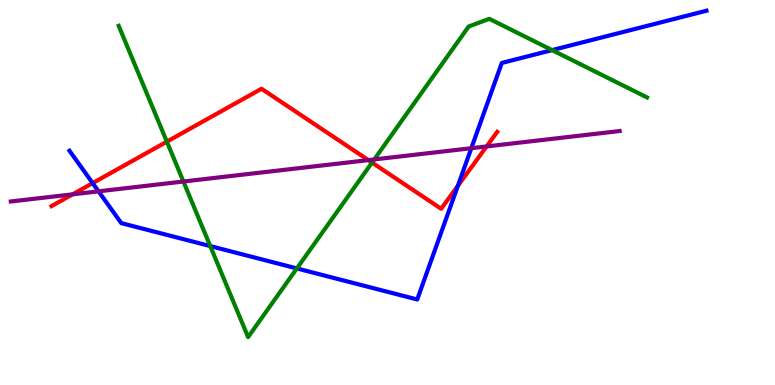[{'lines': ['blue', 'red'], 'intersections': [{'x': 1.2, 'y': 5.24}, {'x': 5.91, 'y': 5.17}]}, {'lines': ['green', 'red'], 'intersections': [{'x': 2.15, 'y': 6.32}, {'x': 4.8, 'y': 5.78}]}, {'lines': ['purple', 'red'], 'intersections': [{'x': 0.937, 'y': 4.95}, {'x': 4.75, 'y': 5.84}, {'x': 6.28, 'y': 6.2}]}, {'lines': ['blue', 'green'], 'intersections': [{'x': 2.71, 'y': 3.61}, {'x': 3.83, 'y': 3.03}, {'x': 7.12, 'y': 8.7}]}, {'lines': ['blue', 'purple'], 'intersections': [{'x': 1.27, 'y': 5.03}, {'x': 6.08, 'y': 6.15}]}, {'lines': ['green', 'purple'], 'intersections': [{'x': 2.37, 'y': 5.29}, {'x': 4.83, 'y': 5.86}]}]